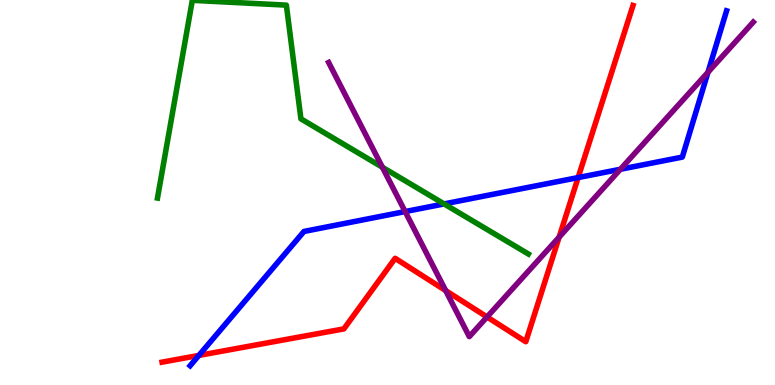[{'lines': ['blue', 'red'], 'intersections': [{'x': 2.57, 'y': 0.768}, {'x': 7.46, 'y': 5.39}]}, {'lines': ['green', 'red'], 'intersections': []}, {'lines': ['purple', 'red'], 'intersections': [{'x': 5.75, 'y': 2.45}, {'x': 6.28, 'y': 1.77}, {'x': 7.21, 'y': 3.84}]}, {'lines': ['blue', 'green'], 'intersections': [{'x': 5.73, 'y': 4.7}]}, {'lines': ['blue', 'purple'], 'intersections': [{'x': 5.23, 'y': 4.5}, {'x': 8.01, 'y': 5.6}, {'x': 9.14, 'y': 8.12}]}, {'lines': ['green', 'purple'], 'intersections': [{'x': 4.93, 'y': 5.66}]}]